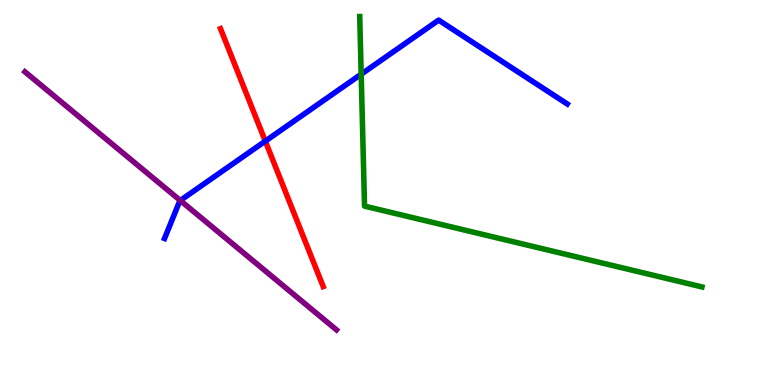[{'lines': ['blue', 'red'], 'intersections': [{'x': 3.42, 'y': 6.33}]}, {'lines': ['green', 'red'], 'intersections': []}, {'lines': ['purple', 'red'], 'intersections': []}, {'lines': ['blue', 'green'], 'intersections': [{'x': 4.66, 'y': 8.07}]}, {'lines': ['blue', 'purple'], 'intersections': [{'x': 2.33, 'y': 4.79}]}, {'lines': ['green', 'purple'], 'intersections': []}]